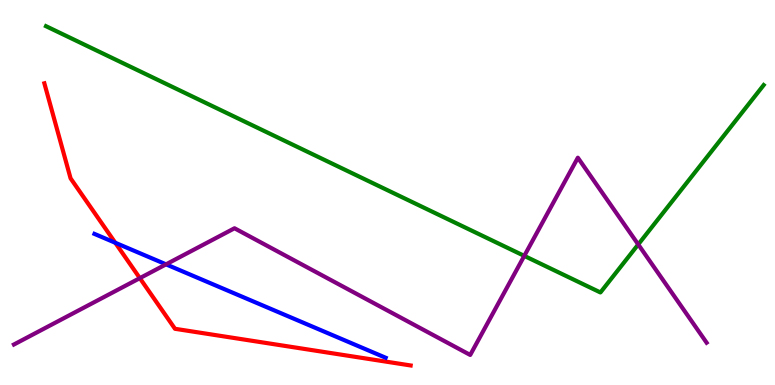[{'lines': ['blue', 'red'], 'intersections': [{'x': 1.49, 'y': 3.69}]}, {'lines': ['green', 'red'], 'intersections': []}, {'lines': ['purple', 'red'], 'intersections': [{'x': 1.8, 'y': 2.78}]}, {'lines': ['blue', 'green'], 'intersections': []}, {'lines': ['blue', 'purple'], 'intersections': [{'x': 2.14, 'y': 3.13}]}, {'lines': ['green', 'purple'], 'intersections': [{'x': 6.76, 'y': 3.35}, {'x': 8.24, 'y': 3.65}]}]